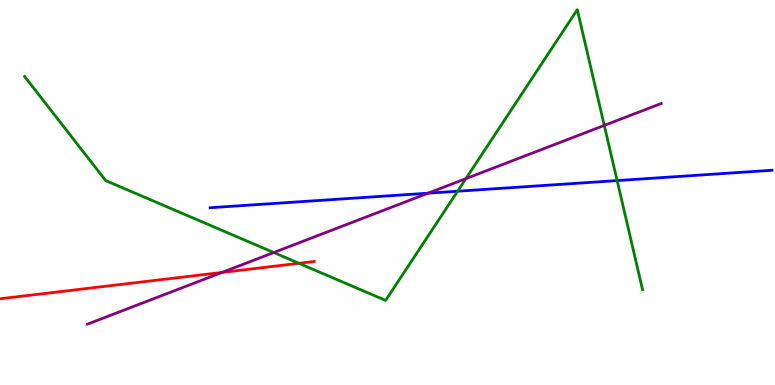[{'lines': ['blue', 'red'], 'intersections': []}, {'lines': ['green', 'red'], 'intersections': [{'x': 3.86, 'y': 3.16}]}, {'lines': ['purple', 'red'], 'intersections': [{'x': 2.86, 'y': 2.92}]}, {'lines': ['blue', 'green'], 'intersections': [{'x': 5.9, 'y': 5.03}, {'x': 7.96, 'y': 5.31}]}, {'lines': ['blue', 'purple'], 'intersections': [{'x': 5.52, 'y': 4.98}]}, {'lines': ['green', 'purple'], 'intersections': [{'x': 3.53, 'y': 3.44}, {'x': 6.01, 'y': 5.36}, {'x': 7.8, 'y': 6.74}]}]